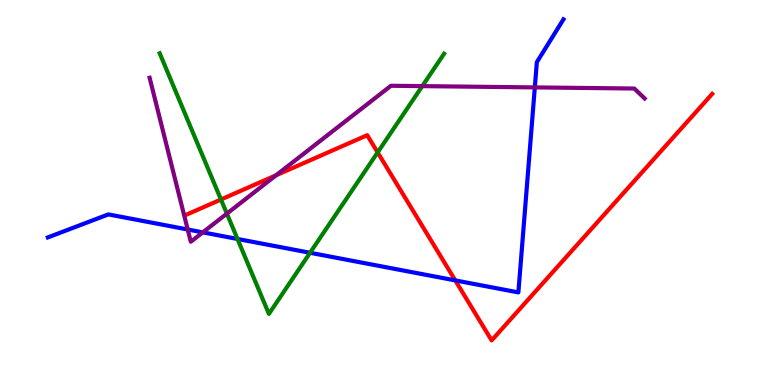[{'lines': ['blue', 'red'], 'intersections': [{'x': 5.87, 'y': 2.72}]}, {'lines': ['green', 'red'], 'intersections': [{'x': 2.85, 'y': 4.82}, {'x': 4.87, 'y': 6.04}]}, {'lines': ['purple', 'red'], 'intersections': [{'x': 3.56, 'y': 5.45}]}, {'lines': ['blue', 'green'], 'intersections': [{'x': 3.06, 'y': 3.79}, {'x': 4.0, 'y': 3.43}]}, {'lines': ['blue', 'purple'], 'intersections': [{'x': 2.42, 'y': 4.04}, {'x': 2.62, 'y': 3.96}, {'x': 6.9, 'y': 7.73}]}, {'lines': ['green', 'purple'], 'intersections': [{'x': 2.93, 'y': 4.45}, {'x': 5.45, 'y': 7.76}]}]